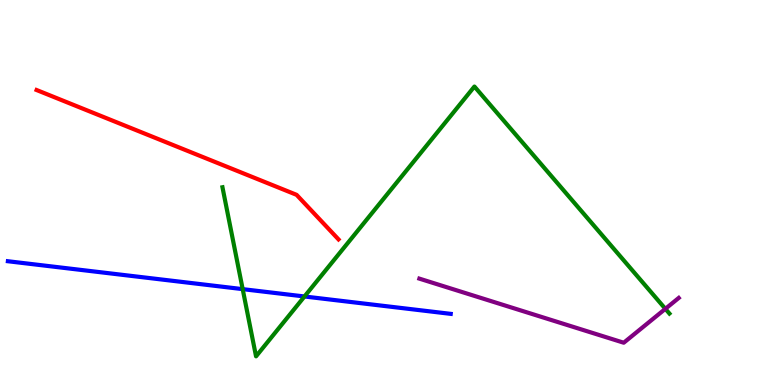[{'lines': ['blue', 'red'], 'intersections': []}, {'lines': ['green', 'red'], 'intersections': []}, {'lines': ['purple', 'red'], 'intersections': []}, {'lines': ['blue', 'green'], 'intersections': [{'x': 3.13, 'y': 2.49}, {'x': 3.93, 'y': 2.3}]}, {'lines': ['blue', 'purple'], 'intersections': []}, {'lines': ['green', 'purple'], 'intersections': [{'x': 8.59, 'y': 1.98}]}]